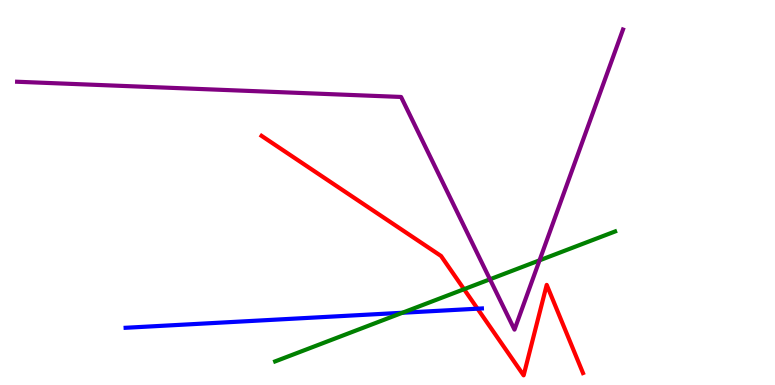[{'lines': ['blue', 'red'], 'intersections': [{'x': 6.16, 'y': 1.98}]}, {'lines': ['green', 'red'], 'intersections': [{'x': 5.99, 'y': 2.49}]}, {'lines': ['purple', 'red'], 'intersections': []}, {'lines': ['blue', 'green'], 'intersections': [{'x': 5.19, 'y': 1.88}]}, {'lines': ['blue', 'purple'], 'intersections': []}, {'lines': ['green', 'purple'], 'intersections': [{'x': 6.32, 'y': 2.75}, {'x': 6.96, 'y': 3.24}]}]